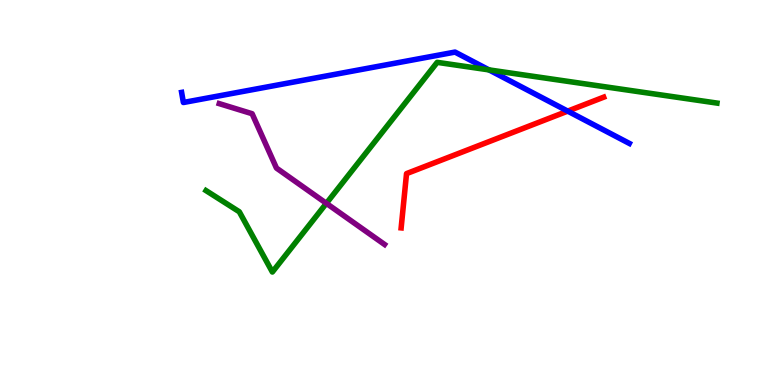[{'lines': ['blue', 'red'], 'intersections': [{'x': 7.33, 'y': 7.11}]}, {'lines': ['green', 'red'], 'intersections': []}, {'lines': ['purple', 'red'], 'intersections': []}, {'lines': ['blue', 'green'], 'intersections': [{'x': 6.31, 'y': 8.18}]}, {'lines': ['blue', 'purple'], 'intersections': []}, {'lines': ['green', 'purple'], 'intersections': [{'x': 4.21, 'y': 4.72}]}]